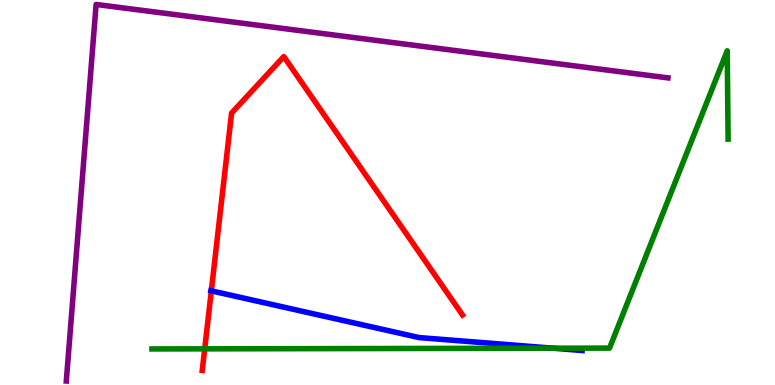[{'lines': ['blue', 'red'], 'intersections': [{'x': 2.73, 'y': 2.45}]}, {'lines': ['green', 'red'], 'intersections': [{'x': 2.64, 'y': 0.939}]}, {'lines': ['purple', 'red'], 'intersections': []}, {'lines': ['blue', 'green'], 'intersections': [{'x': 7.14, 'y': 0.956}]}, {'lines': ['blue', 'purple'], 'intersections': []}, {'lines': ['green', 'purple'], 'intersections': []}]